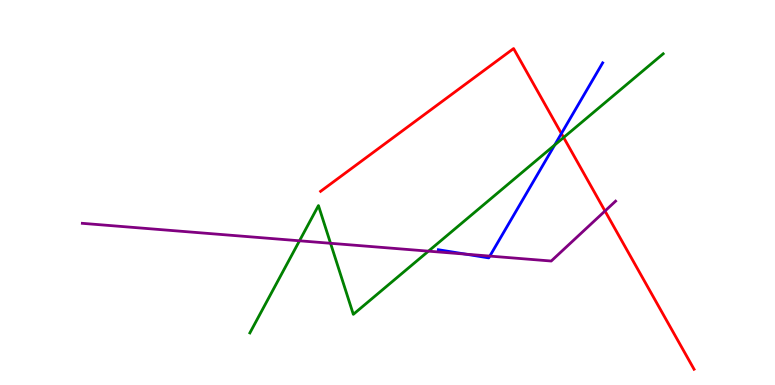[{'lines': ['blue', 'red'], 'intersections': [{'x': 7.24, 'y': 6.53}]}, {'lines': ['green', 'red'], 'intersections': [{'x': 7.27, 'y': 6.43}]}, {'lines': ['purple', 'red'], 'intersections': [{'x': 7.81, 'y': 4.52}]}, {'lines': ['blue', 'green'], 'intersections': [{'x': 7.16, 'y': 6.23}]}, {'lines': ['blue', 'purple'], 'intersections': [{'x': 6.01, 'y': 3.4}, {'x': 6.32, 'y': 3.35}]}, {'lines': ['green', 'purple'], 'intersections': [{'x': 3.86, 'y': 3.75}, {'x': 4.27, 'y': 3.68}, {'x': 5.53, 'y': 3.48}]}]